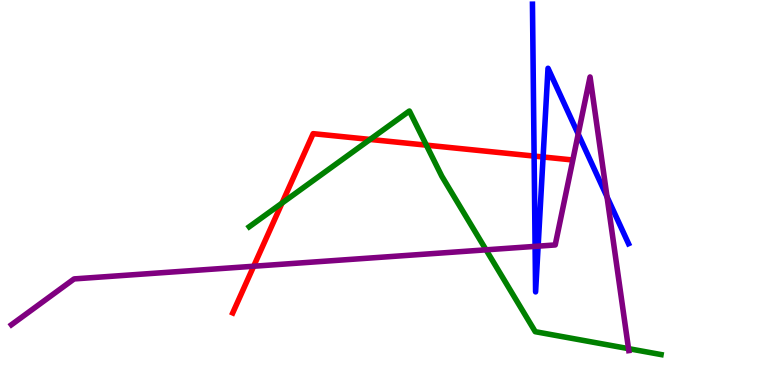[{'lines': ['blue', 'red'], 'intersections': [{'x': 6.89, 'y': 5.95}, {'x': 7.01, 'y': 5.92}]}, {'lines': ['green', 'red'], 'intersections': [{'x': 3.64, 'y': 4.73}, {'x': 4.77, 'y': 6.38}, {'x': 5.5, 'y': 6.23}]}, {'lines': ['purple', 'red'], 'intersections': [{'x': 3.27, 'y': 3.08}]}, {'lines': ['blue', 'green'], 'intersections': []}, {'lines': ['blue', 'purple'], 'intersections': [{'x': 6.9, 'y': 3.6}, {'x': 6.94, 'y': 3.61}, {'x': 7.46, 'y': 6.52}, {'x': 7.83, 'y': 4.89}]}, {'lines': ['green', 'purple'], 'intersections': [{'x': 6.27, 'y': 3.51}, {'x': 8.11, 'y': 0.944}]}]